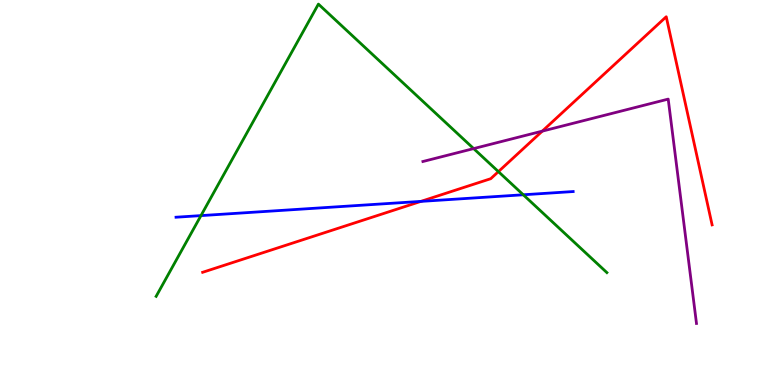[{'lines': ['blue', 'red'], 'intersections': [{'x': 5.43, 'y': 4.77}]}, {'lines': ['green', 'red'], 'intersections': [{'x': 6.43, 'y': 5.54}]}, {'lines': ['purple', 'red'], 'intersections': [{'x': 7.0, 'y': 6.59}]}, {'lines': ['blue', 'green'], 'intersections': [{'x': 2.59, 'y': 4.4}, {'x': 6.75, 'y': 4.94}]}, {'lines': ['blue', 'purple'], 'intersections': []}, {'lines': ['green', 'purple'], 'intersections': [{'x': 6.11, 'y': 6.14}]}]